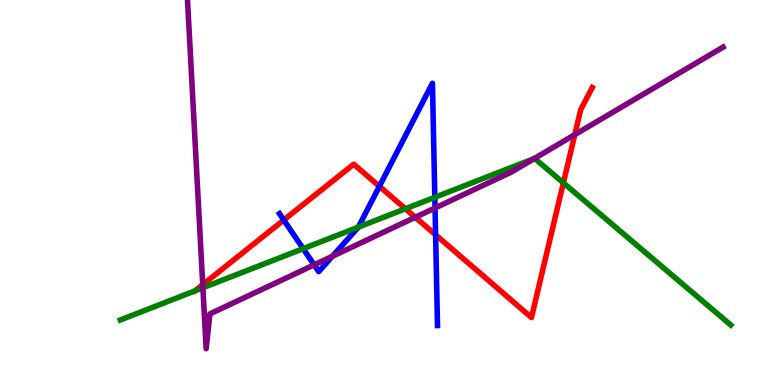[{'lines': ['blue', 'red'], 'intersections': [{'x': 3.66, 'y': 4.29}, {'x': 4.9, 'y': 5.16}, {'x': 5.62, 'y': 3.9}]}, {'lines': ['green', 'red'], 'intersections': [{'x': 2.52, 'y': 2.45}, {'x': 5.23, 'y': 4.58}, {'x': 7.27, 'y': 5.25}]}, {'lines': ['purple', 'red'], 'intersections': [{'x': 2.62, 'y': 2.61}, {'x': 5.36, 'y': 4.36}, {'x': 7.42, 'y': 6.5}]}, {'lines': ['blue', 'green'], 'intersections': [{'x': 3.91, 'y': 3.54}, {'x': 4.62, 'y': 4.1}, {'x': 5.61, 'y': 4.88}]}, {'lines': ['blue', 'purple'], 'intersections': [{'x': 4.05, 'y': 3.12}, {'x': 4.29, 'y': 3.34}, {'x': 5.61, 'y': 4.6}]}, {'lines': ['green', 'purple'], 'intersections': [{'x': 2.62, 'y': 2.53}, {'x': 6.9, 'y': 5.89}]}]